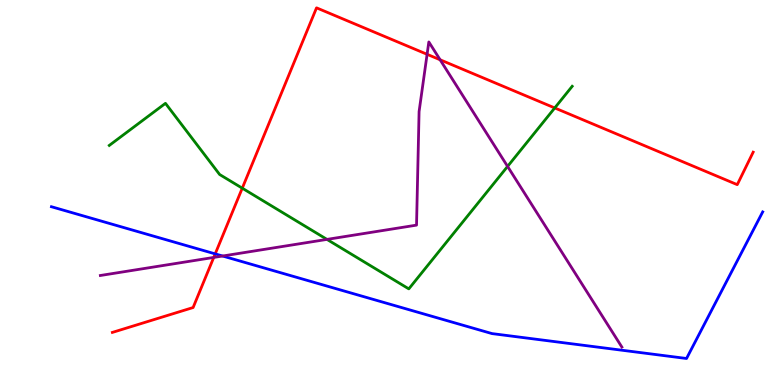[{'lines': ['blue', 'red'], 'intersections': [{'x': 2.78, 'y': 3.41}]}, {'lines': ['green', 'red'], 'intersections': [{'x': 3.13, 'y': 5.11}, {'x': 7.16, 'y': 7.2}]}, {'lines': ['purple', 'red'], 'intersections': [{'x': 2.76, 'y': 3.31}, {'x': 5.51, 'y': 8.59}, {'x': 5.68, 'y': 8.45}]}, {'lines': ['blue', 'green'], 'intersections': []}, {'lines': ['blue', 'purple'], 'intersections': [{'x': 2.87, 'y': 3.35}]}, {'lines': ['green', 'purple'], 'intersections': [{'x': 4.22, 'y': 3.78}, {'x': 6.55, 'y': 5.68}]}]